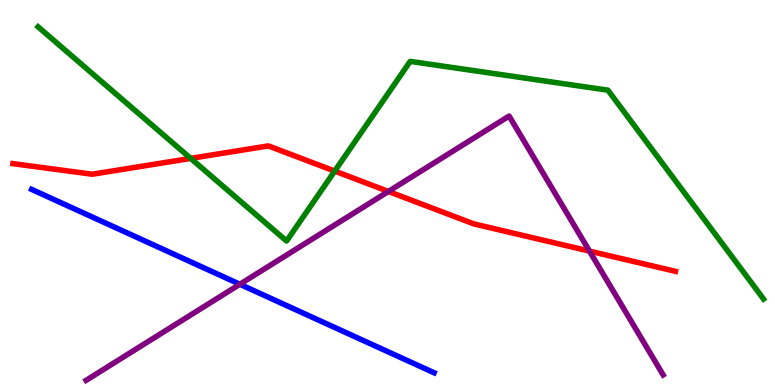[{'lines': ['blue', 'red'], 'intersections': []}, {'lines': ['green', 'red'], 'intersections': [{'x': 2.46, 'y': 5.89}, {'x': 4.32, 'y': 5.56}]}, {'lines': ['purple', 'red'], 'intersections': [{'x': 5.01, 'y': 5.03}, {'x': 7.61, 'y': 3.48}]}, {'lines': ['blue', 'green'], 'intersections': []}, {'lines': ['blue', 'purple'], 'intersections': [{'x': 3.09, 'y': 2.62}]}, {'lines': ['green', 'purple'], 'intersections': []}]